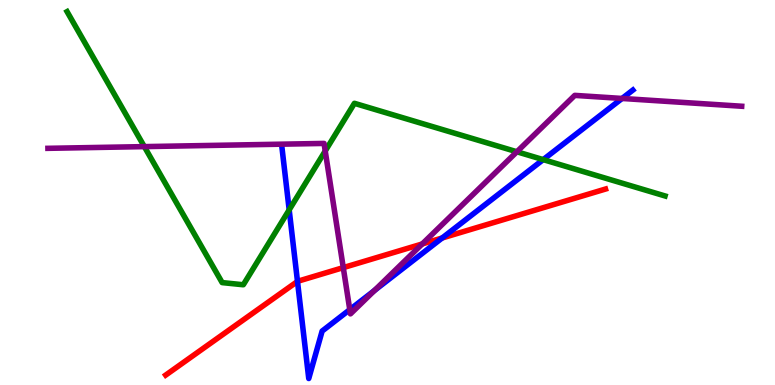[{'lines': ['blue', 'red'], 'intersections': [{'x': 3.84, 'y': 2.69}, {'x': 5.71, 'y': 3.82}]}, {'lines': ['green', 'red'], 'intersections': []}, {'lines': ['purple', 'red'], 'intersections': [{'x': 4.43, 'y': 3.05}, {'x': 5.45, 'y': 3.66}]}, {'lines': ['blue', 'green'], 'intersections': [{'x': 3.73, 'y': 4.55}, {'x': 7.01, 'y': 5.85}]}, {'lines': ['blue', 'purple'], 'intersections': [{'x': 4.51, 'y': 1.96}, {'x': 4.83, 'y': 2.45}, {'x': 8.03, 'y': 7.44}]}, {'lines': ['green', 'purple'], 'intersections': [{'x': 1.86, 'y': 6.19}, {'x': 4.2, 'y': 6.08}, {'x': 6.67, 'y': 6.06}]}]